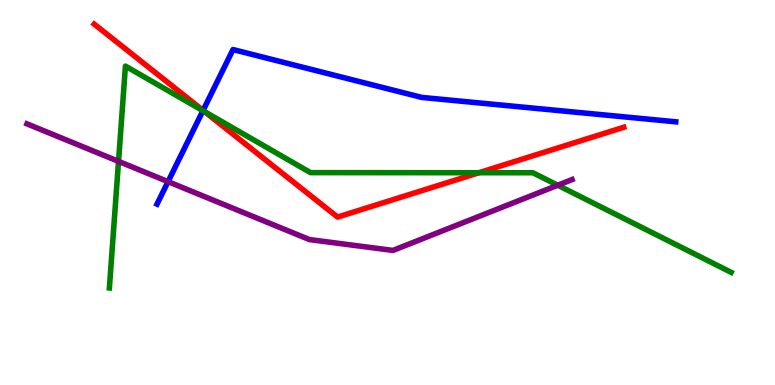[{'lines': ['blue', 'red'], 'intersections': [{'x': 2.62, 'y': 7.13}]}, {'lines': ['green', 'red'], 'intersections': [{'x': 2.64, 'y': 7.1}, {'x': 6.18, 'y': 5.51}]}, {'lines': ['purple', 'red'], 'intersections': []}, {'lines': ['blue', 'green'], 'intersections': [{'x': 2.62, 'y': 7.12}]}, {'lines': ['blue', 'purple'], 'intersections': [{'x': 2.17, 'y': 5.28}]}, {'lines': ['green', 'purple'], 'intersections': [{'x': 1.53, 'y': 5.81}, {'x': 7.2, 'y': 5.19}]}]